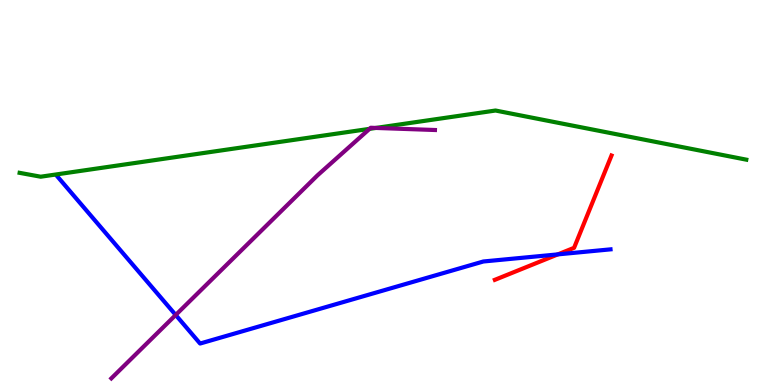[{'lines': ['blue', 'red'], 'intersections': [{'x': 7.2, 'y': 3.39}]}, {'lines': ['green', 'red'], 'intersections': []}, {'lines': ['purple', 'red'], 'intersections': []}, {'lines': ['blue', 'green'], 'intersections': []}, {'lines': ['blue', 'purple'], 'intersections': [{'x': 2.27, 'y': 1.82}]}, {'lines': ['green', 'purple'], 'intersections': [{'x': 4.77, 'y': 6.65}, {'x': 4.85, 'y': 6.68}]}]